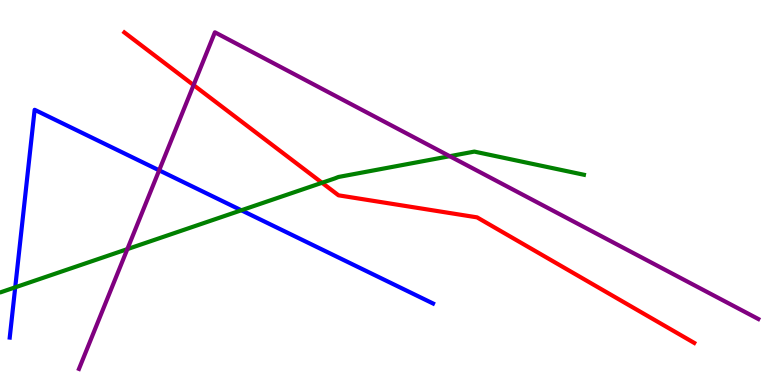[{'lines': ['blue', 'red'], 'intersections': []}, {'lines': ['green', 'red'], 'intersections': [{'x': 4.16, 'y': 5.25}]}, {'lines': ['purple', 'red'], 'intersections': [{'x': 2.5, 'y': 7.79}]}, {'lines': ['blue', 'green'], 'intersections': [{'x': 0.196, 'y': 2.54}, {'x': 3.11, 'y': 4.54}]}, {'lines': ['blue', 'purple'], 'intersections': [{'x': 2.05, 'y': 5.58}]}, {'lines': ['green', 'purple'], 'intersections': [{'x': 1.64, 'y': 3.53}, {'x': 5.8, 'y': 5.94}]}]